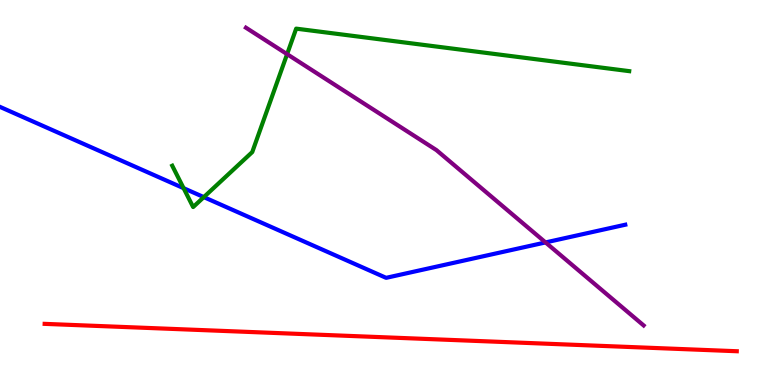[{'lines': ['blue', 'red'], 'intersections': []}, {'lines': ['green', 'red'], 'intersections': []}, {'lines': ['purple', 'red'], 'intersections': []}, {'lines': ['blue', 'green'], 'intersections': [{'x': 2.37, 'y': 5.11}, {'x': 2.63, 'y': 4.88}]}, {'lines': ['blue', 'purple'], 'intersections': [{'x': 7.04, 'y': 3.7}]}, {'lines': ['green', 'purple'], 'intersections': [{'x': 3.7, 'y': 8.59}]}]